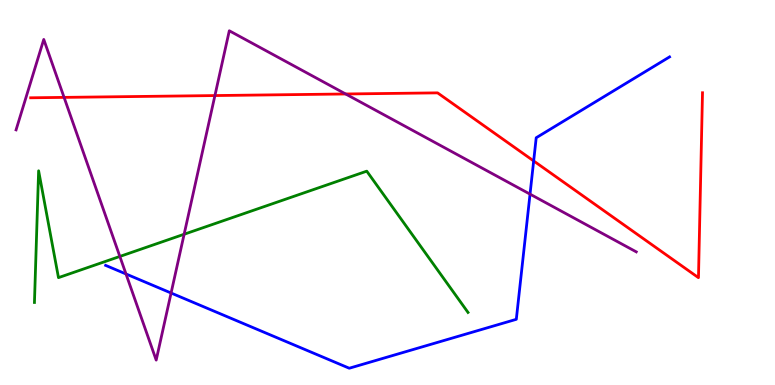[{'lines': ['blue', 'red'], 'intersections': [{'x': 6.89, 'y': 5.82}]}, {'lines': ['green', 'red'], 'intersections': []}, {'lines': ['purple', 'red'], 'intersections': [{'x': 0.827, 'y': 7.47}, {'x': 2.77, 'y': 7.52}, {'x': 4.46, 'y': 7.56}]}, {'lines': ['blue', 'green'], 'intersections': []}, {'lines': ['blue', 'purple'], 'intersections': [{'x': 1.63, 'y': 2.88}, {'x': 2.21, 'y': 2.39}, {'x': 6.84, 'y': 4.96}]}, {'lines': ['green', 'purple'], 'intersections': [{'x': 1.55, 'y': 3.34}, {'x': 2.38, 'y': 3.92}]}]